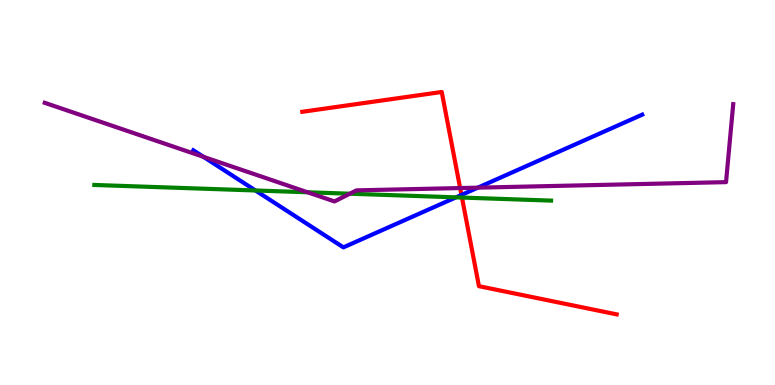[{'lines': ['blue', 'red'], 'intersections': [{'x': 5.95, 'y': 4.94}]}, {'lines': ['green', 'red'], 'intersections': [{'x': 5.96, 'y': 4.87}]}, {'lines': ['purple', 'red'], 'intersections': [{'x': 5.94, 'y': 5.12}]}, {'lines': ['blue', 'green'], 'intersections': [{'x': 3.3, 'y': 5.05}, {'x': 5.88, 'y': 4.87}]}, {'lines': ['blue', 'purple'], 'intersections': [{'x': 2.63, 'y': 5.93}, {'x': 6.17, 'y': 5.13}]}, {'lines': ['green', 'purple'], 'intersections': [{'x': 3.97, 'y': 5.01}, {'x': 4.51, 'y': 4.97}]}]